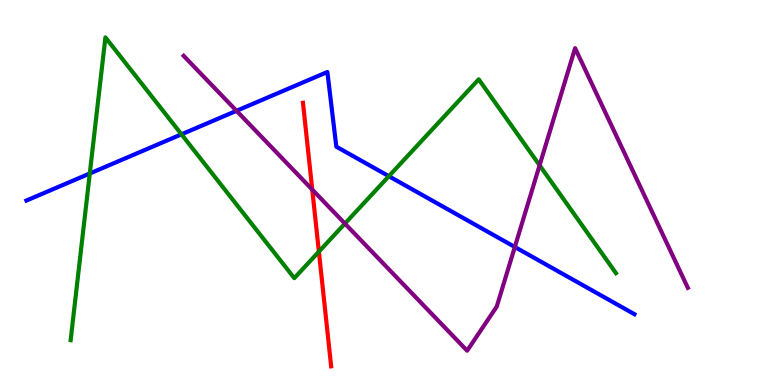[{'lines': ['blue', 'red'], 'intersections': []}, {'lines': ['green', 'red'], 'intersections': [{'x': 4.11, 'y': 3.46}]}, {'lines': ['purple', 'red'], 'intersections': [{'x': 4.03, 'y': 5.08}]}, {'lines': ['blue', 'green'], 'intersections': [{'x': 1.16, 'y': 5.49}, {'x': 2.34, 'y': 6.51}, {'x': 5.02, 'y': 5.42}]}, {'lines': ['blue', 'purple'], 'intersections': [{'x': 3.05, 'y': 7.12}, {'x': 6.64, 'y': 3.58}]}, {'lines': ['green', 'purple'], 'intersections': [{'x': 4.45, 'y': 4.19}, {'x': 6.96, 'y': 5.71}]}]